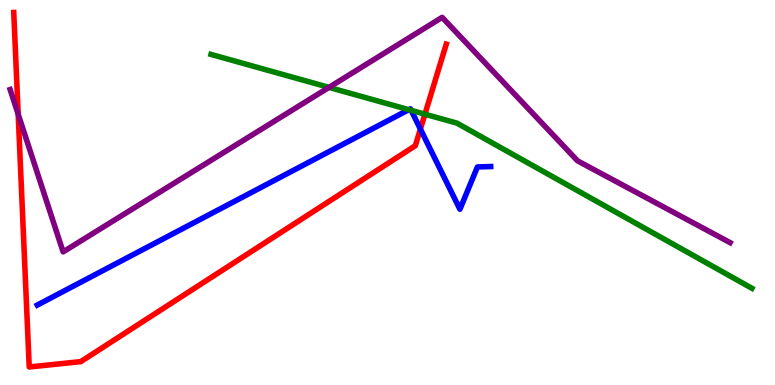[{'lines': ['blue', 'red'], 'intersections': [{'x': 5.42, 'y': 6.65}]}, {'lines': ['green', 'red'], 'intersections': [{'x': 5.48, 'y': 7.03}]}, {'lines': ['purple', 'red'], 'intersections': [{'x': 0.235, 'y': 7.03}]}, {'lines': ['blue', 'green'], 'intersections': [{'x': 5.27, 'y': 7.15}, {'x': 5.31, 'y': 7.13}]}, {'lines': ['blue', 'purple'], 'intersections': []}, {'lines': ['green', 'purple'], 'intersections': [{'x': 4.24, 'y': 7.73}]}]